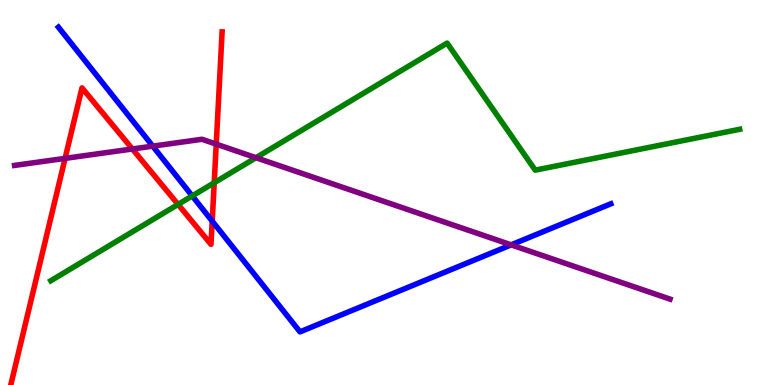[{'lines': ['blue', 'red'], 'intersections': [{'x': 2.74, 'y': 4.26}]}, {'lines': ['green', 'red'], 'intersections': [{'x': 2.3, 'y': 4.69}, {'x': 2.76, 'y': 5.25}]}, {'lines': ['purple', 'red'], 'intersections': [{'x': 0.84, 'y': 5.89}, {'x': 1.71, 'y': 6.13}, {'x': 2.79, 'y': 6.26}]}, {'lines': ['blue', 'green'], 'intersections': [{'x': 2.48, 'y': 4.91}]}, {'lines': ['blue', 'purple'], 'intersections': [{'x': 1.97, 'y': 6.2}, {'x': 6.6, 'y': 3.64}]}, {'lines': ['green', 'purple'], 'intersections': [{'x': 3.3, 'y': 5.9}]}]